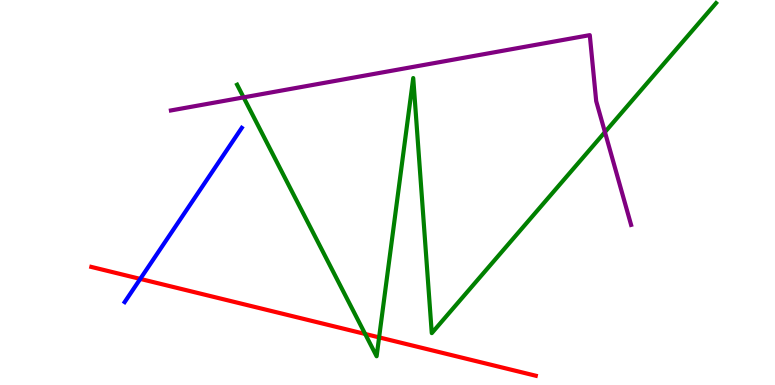[{'lines': ['blue', 'red'], 'intersections': [{'x': 1.81, 'y': 2.76}]}, {'lines': ['green', 'red'], 'intersections': [{'x': 4.71, 'y': 1.33}, {'x': 4.89, 'y': 1.24}]}, {'lines': ['purple', 'red'], 'intersections': []}, {'lines': ['blue', 'green'], 'intersections': []}, {'lines': ['blue', 'purple'], 'intersections': []}, {'lines': ['green', 'purple'], 'intersections': [{'x': 3.14, 'y': 7.47}, {'x': 7.81, 'y': 6.57}]}]